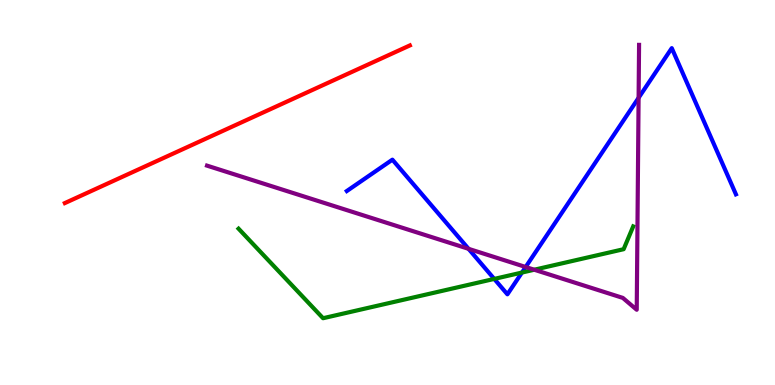[{'lines': ['blue', 'red'], 'intersections': []}, {'lines': ['green', 'red'], 'intersections': []}, {'lines': ['purple', 'red'], 'intersections': []}, {'lines': ['blue', 'green'], 'intersections': [{'x': 6.38, 'y': 2.76}, {'x': 6.73, 'y': 2.92}]}, {'lines': ['blue', 'purple'], 'intersections': [{'x': 6.05, 'y': 3.54}, {'x': 6.78, 'y': 3.07}, {'x': 8.24, 'y': 7.46}]}, {'lines': ['green', 'purple'], 'intersections': [{'x': 6.89, 'y': 2.99}]}]